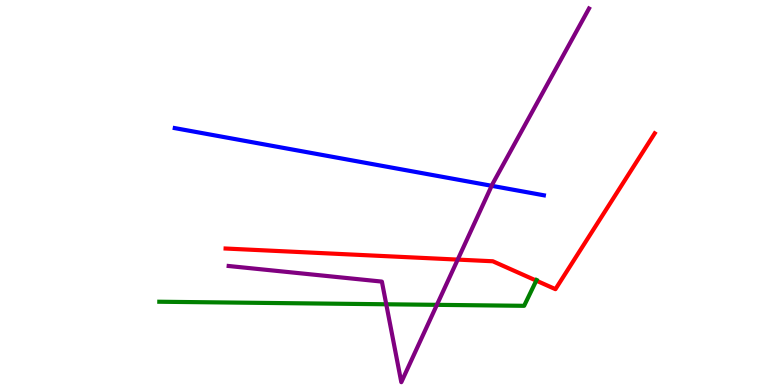[{'lines': ['blue', 'red'], 'intersections': []}, {'lines': ['green', 'red'], 'intersections': [{'x': 6.92, 'y': 2.71}]}, {'lines': ['purple', 'red'], 'intersections': [{'x': 5.91, 'y': 3.26}]}, {'lines': ['blue', 'green'], 'intersections': []}, {'lines': ['blue', 'purple'], 'intersections': [{'x': 6.34, 'y': 5.17}]}, {'lines': ['green', 'purple'], 'intersections': [{'x': 4.98, 'y': 2.1}, {'x': 5.64, 'y': 2.08}]}]